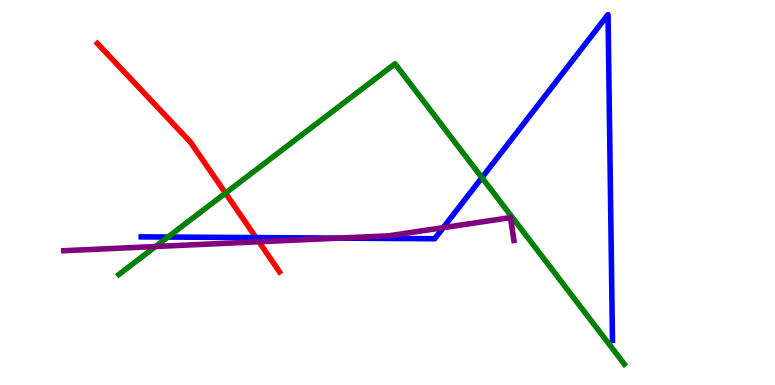[{'lines': ['blue', 'red'], 'intersections': [{'x': 3.3, 'y': 3.83}]}, {'lines': ['green', 'red'], 'intersections': [{'x': 2.91, 'y': 4.98}]}, {'lines': ['purple', 'red'], 'intersections': [{'x': 3.34, 'y': 3.72}]}, {'lines': ['blue', 'green'], 'intersections': [{'x': 2.17, 'y': 3.84}, {'x': 6.22, 'y': 5.39}]}, {'lines': ['blue', 'purple'], 'intersections': [{'x': 4.37, 'y': 3.82}, {'x': 5.72, 'y': 4.09}]}, {'lines': ['green', 'purple'], 'intersections': [{'x': 2.01, 'y': 3.6}]}]